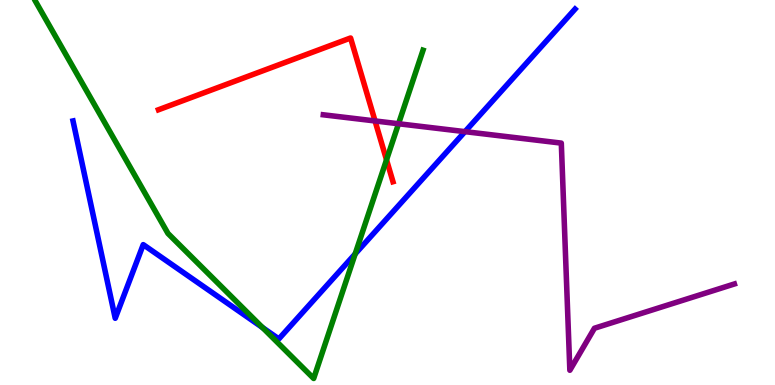[{'lines': ['blue', 'red'], 'intersections': []}, {'lines': ['green', 'red'], 'intersections': [{'x': 4.99, 'y': 5.85}]}, {'lines': ['purple', 'red'], 'intersections': [{'x': 4.84, 'y': 6.86}]}, {'lines': ['blue', 'green'], 'intersections': [{'x': 3.39, 'y': 1.49}, {'x': 4.58, 'y': 3.41}]}, {'lines': ['blue', 'purple'], 'intersections': [{'x': 6.0, 'y': 6.58}]}, {'lines': ['green', 'purple'], 'intersections': [{'x': 5.14, 'y': 6.79}]}]